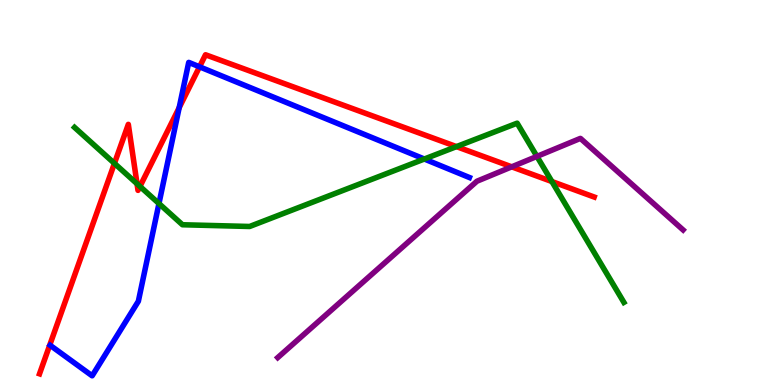[{'lines': ['blue', 'red'], 'intersections': [{'x': 2.31, 'y': 7.2}, {'x': 2.57, 'y': 8.26}]}, {'lines': ['green', 'red'], 'intersections': [{'x': 1.48, 'y': 5.76}, {'x': 1.77, 'y': 5.23}, {'x': 1.81, 'y': 5.16}, {'x': 5.89, 'y': 6.19}, {'x': 7.12, 'y': 5.28}]}, {'lines': ['purple', 'red'], 'intersections': [{'x': 6.6, 'y': 5.67}]}, {'lines': ['blue', 'green'], 'intersections': [{'x': 2.05, 'y': 4.71}, {'x': 5.48, 'y': 5.87}]}, {'lines': ['blue', 'purple'], 'intersections': []}, {'lines': ['green', 'purple'], 'intersections': [{'x': 6.93, 'y': 5.94}]}]